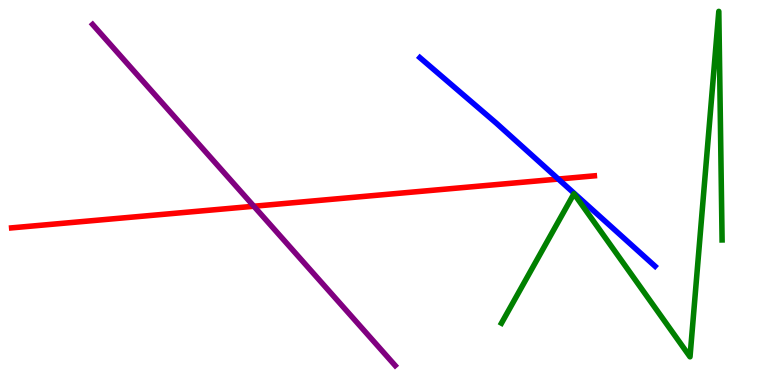[{'lines': ['blue', 'red'], 'intersections': [{'x': 7.2, 'y': 5.35}]}, {'lines': ['green', 'red'], 'intersections': []}, {'lines': ['purple', 'red'], 'intersections': [{'x': 3.28, 'y': 4.64}]}, {'lines': ['blue', 'green'], 'intersections': []}, {'lines': ['blue', 'purple'], 'intersections': []}, {'lines': ['green', 'purple'], 'intersections': []}]